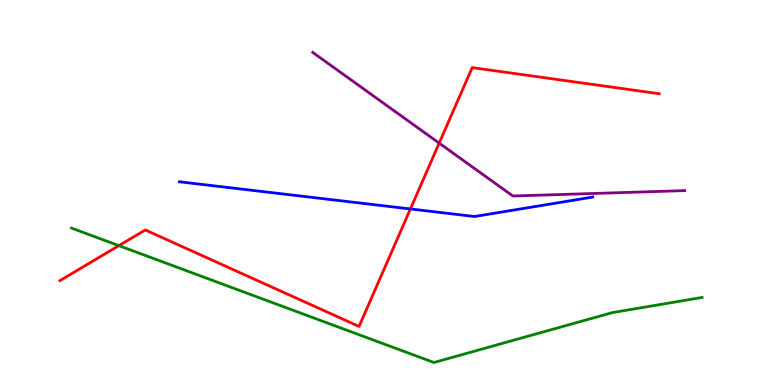[{'lines': ['blue', 'red'], 'intersections': [{'x': 5.3, 'y': 4.57}]}, {'lines': ['green', 'red'], 'intersections': [{'x': 1.53, 'y': 3.62}]}, {'lines': ['purple', 'red'], 'intersections': [{'x': 5.67, 'y': 6.28}]}, {'lines': ['blue', 'green'], 'intersections': []}, {'lines': ['blue', 'purple'], 'intersections': []}, {'lines': ['green', 'purple'], 'intersections': []}]